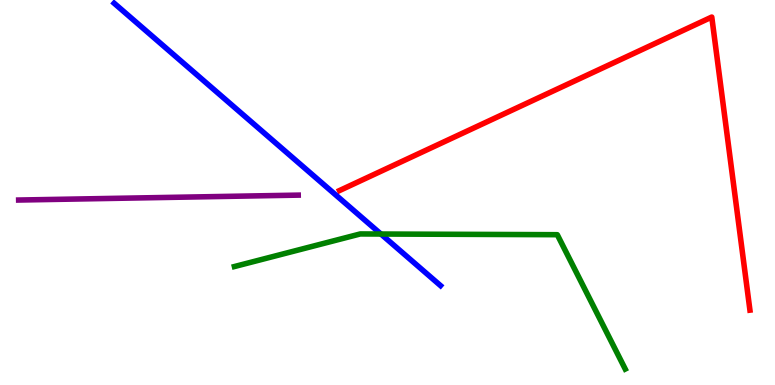[{'lines': ['blue', 'red'], 'intersections': []}, {'lines': ['green', 'red'], 'intersections': []}, {'lines': ['purple', 'red'], 'intersections': []}, {'lines': ['blue', 'green'], 'intersections': [{'x': 4.91, 'y': 3.92}]}, {'lines': ['blue', 'purple'], 'intersections': []}, {'lines': ['green', 'purple'], 'intersections': []}]